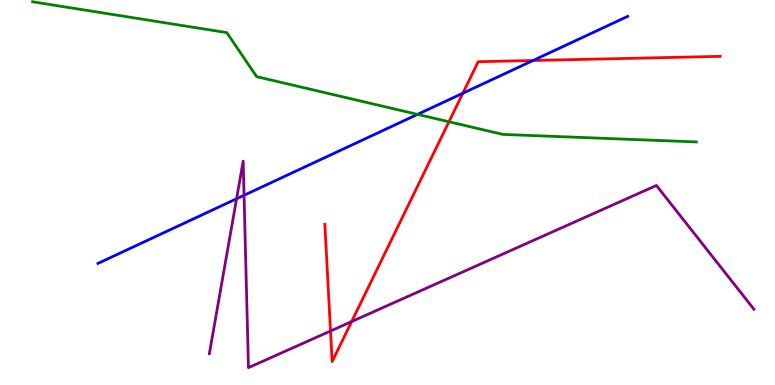[{'lines': ['blue', 'red'], 'intersections': [{'x': 5.97, 'y': 7.58}, {'x': 6.88, 'y': 8.43}]}, {'lines': ['green', 'red'], 'intersections': [{'x': 5.79, 'y': 6.84}]}, {'lines': ['purple', 'red'], 'intersections': [{'x': 4.26, 'y': 1.4}, {'x': 4.54, 'y': 1.65}]}, {'lines': ['blue', 'green'], 'intersections': [{'x': 5.39, 'y': 7.03}]}, {'lines': ['blue', 'purple'], 'intersections': [{'x': 3.05, 'y': 4.84}, {'x': 3.15, 'y': 4.93}]}, {'lines': ['green', 'purple'], 'intersections': []}]